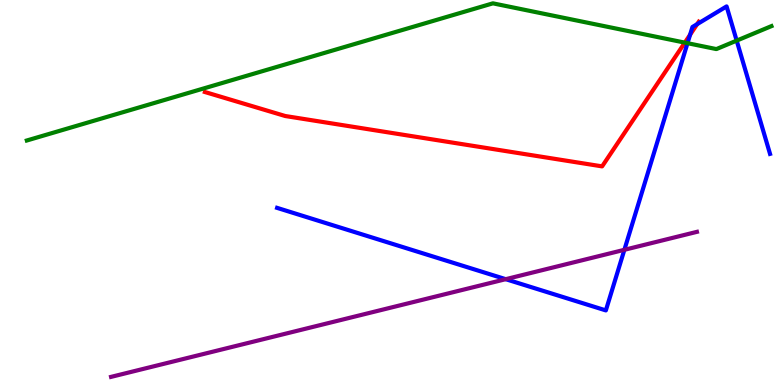[{'lines': ['blue', 'red'], 'intersections': [{'x': 8.9, 'y': 9.1}, {'x': 9.0, 'y': 9.37}]}, {'lines': ['green', 'red'], 'intersections': [{'x': 8.84, 'y': 8.89}]}, {'lines': ['purple', 'red'], 'intersections': []}, {'lines': ['blue', 'green'], 'intersections': [{'x': 8.87, 'y': 8.88}, {'x': 9.51, 'y': 8.94}]}, {'lines': ['blue', 'purple'], 'intersections': [{'x': 6.53, 'y': 2.75}, {'x': 8.06, 'y': 3.51}]}, {'lines': ['green', 'purple'], 'intersections': []}]